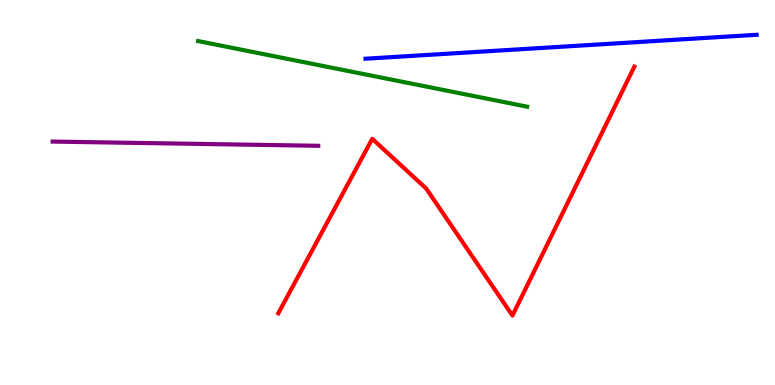[{'lines': ['blue', 'red'], 'intersections': []}, {'lines': ['green', 'red'], 'intersections': []}, {'lines': ['purple', 'red'], 'intersections': []}, {'lines': ['blue', 'green'], 'intersections': []}, {'lines': ['blue', 'purple'], 'intersections': []}, {'lines': ['green', 'purple'], 'intersections': []}]